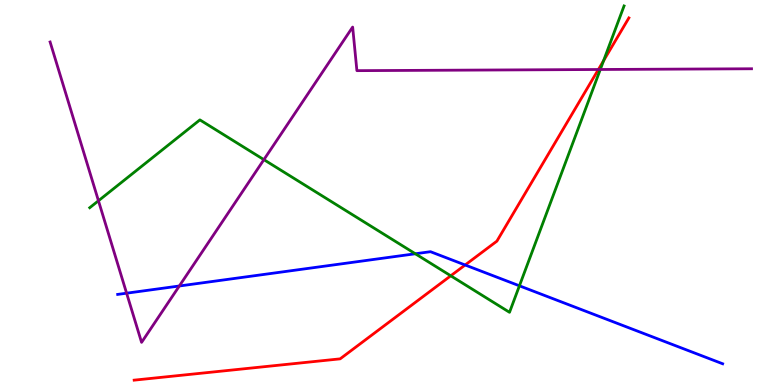[{'lines': ['blue', 'red'], 'intersections': [{'x': 6.0, 'y': 3.12}]}, {'lines': ['green', 'red'], 'intersections': [{'x': 5.82, 'y': 2.84}, {'x': 7.79, 'y': 8.42}]}, {'lines': ['purple', 'red'], 'intersections': [{'x': 7.72, 'y': 8.19}]}, {'lines': ['blue', 'green'], 'intersections': [{'x': 5.36, 'y': 3.41}, {'x': 6.7, 'y': 2.58}]}, {'lines': ['blue', 'purple'], 'intersections': [{'x': 1.63, 'y': 2.38}, {'x': 2.31, 'y': 2.57}]}, {'lines': ['green', 'purple'], 'intersections': [{'x': 1.27, 'y': 4.79}, {'x': 3.41, 'y': 5.85}, {'x': 7.75, 'y': 8.2}]}]